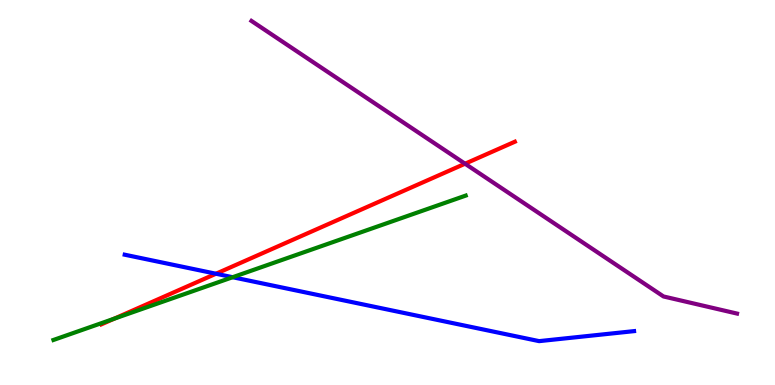[{'lines': ['blue', 'red'], 'intersections': [{'x': 2.79, 'y': 2.89}]}, {'lines': ['green', 'red'], 'intersections': [{'x': 1.47, 'y': 1.72}]}, {'lines': ['purple', 'red'], 'intersections': [{'x': 6.0, 'y': 5.75}]}, {'lines': ['blue', 'green'], 'intersections': [{'x': 3.0, 'y': 2.8}]}, {'lines': ['blue', 'purple'], 'intersections': []}, {'lines': ['green', 'purple'], 'intersections': []}]